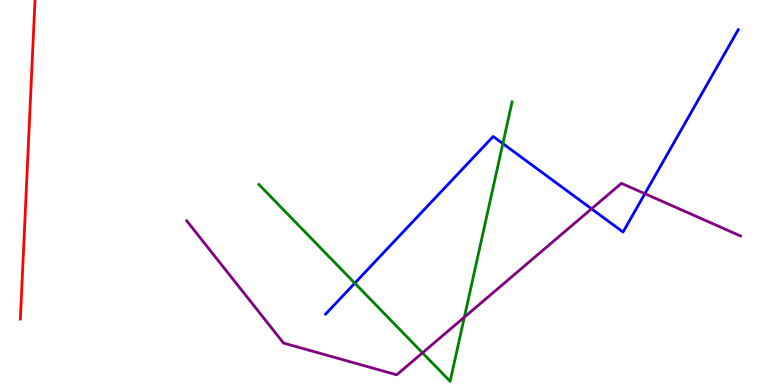[{'lines': ['blue', 'red'], 'intersections': []}, {'lines': ['green', 'red'], 'intersections': []}, {'lines': ['purple', 'red'], 'intersections': []}, {'lines': ['blue', 'green'], 'intersections': [{'x': 4.58, 'y': 2.64}, {'x': 6.49, 'y': 6.27}]}, {'lines': ['blue', 'purple'], 'intersections': [{'x': 7.63, 'y': 4.58}, {'x': 8.32, 'y': 4.97}]}, {'lines': ['green', 'purple'], 'intersections': [{'x': 5.45, 'y': 0.835}, {'x': 5.99, 'y': 1.76}]}]